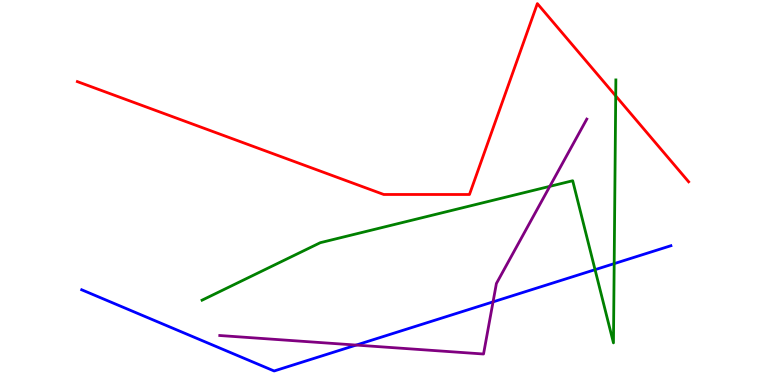[{'lines': ['blue', 'red'], 'intersections': []}, {'lines': ['green', 'red'], 'intersections': [{'x': 7.94, 'y': 7.51}]}, {'lines': ['purple', 'red'], 'intersections': []}, {'lines': ['blue', 'green'], 'intersections': [{'x': 7.68, 'y': 3.0}, {'x': 7.92, 'y': 3.15}]}, {'lines': ['blue', 'purple'], 'intersections': [{'x': 4.6, 'y': 1.04}, {'x': 6.36, 'y': 2.16}]}, {'lines': ['green', 'purple'], 'intersections': [{'x': 7.09, 'y': 5.16}]}]